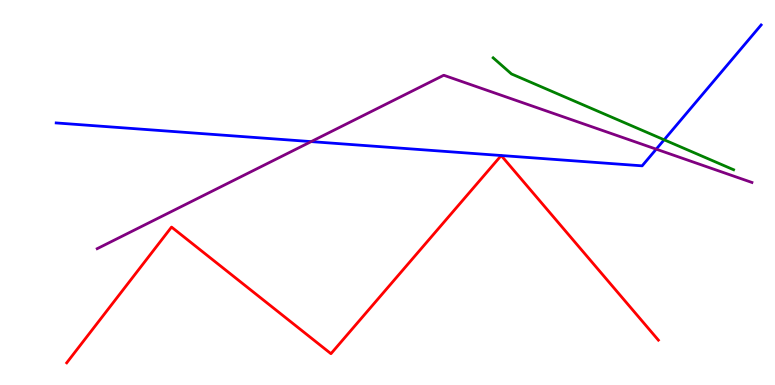[{'lines': ['blue', 'red'], 'intersections': []}, {'lines': ['green', 'red'], 'intersections': []}, {'lines': ['purple', 'red'], 'intersections': []}, {'lines': ['blue', 'green'], 'intersections': [{'x': 8.57, 'y': 6.37}]}, {'lines': ['blue', 'purple'], 'intersections': [{'x': 4.01, 'y': 6.32}, {'x': 8.47, 'y': 6.13}]}, {'lines': ['green', 'purple'], 'intersections': []}]